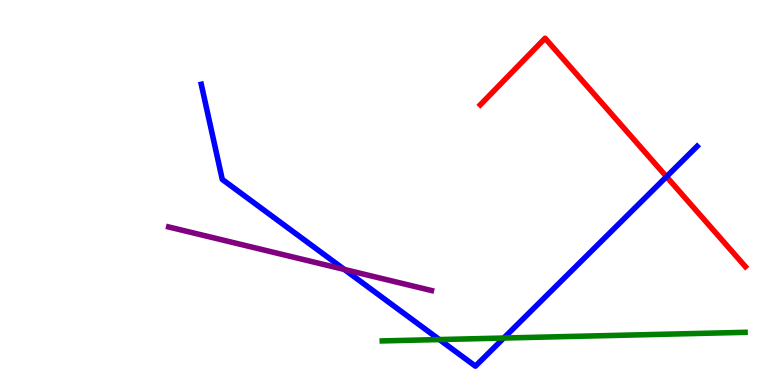[{'lines': ['blue', 'red'], 'intersections': [{'x': 8.6, 'y': 5.41}]}, {'lines': ['green', 'red'], 'intersections': []}, {'lines': ['purple', 'red'], 'intersections': []}, {'lines': ['blue', 'green'], 'intersections': [{'x': 5.67, 'y': 1.18}, {'x': 6.5, 'y': 1.22}]}, {'lines': ['blue', 'purple'], 'intersections': [{'x': 4.44, 'y': 3.0}]}, {'lines': ['green', 'purple'], 'intersections': []}]